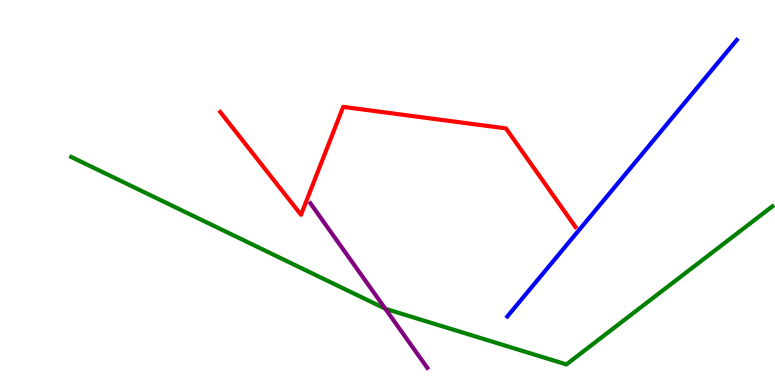[{'lines': ['blue', 'red'], 'intersections': []}, {'lines': ['green', 'red'], 'intersections': []}, {'lines': ['purple', 'red'], 'intersections': []}, {'lines': ['blue', 'green'], 'intersections': []}, {'lines': ['blue', 'purple'], 'intersections': []}, {'lines': ['green', 'purple'], 'intersections': [{'x': 4.97, 'y': 1.98}]}]